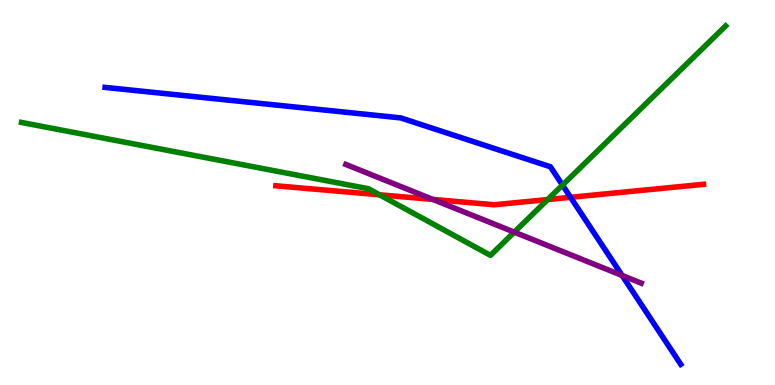[{'lines': ['blue', 'red'], 'intersections': [{'x': 7.36, 'y': 4.88}]}, {'lines': ['green', 'red'], 'intersections': [{'x': 4.9, 'y': 4.94}, {'x': 7.07, 'y': 4.82}]}, {'lines': ['purple', 'red'], 'intersections': [{'x': 5.59, 'y': 4.82}]}, {'lines': ['blue', 'green'], 'intersections': [{'x': 7.26, 'y': 5.19}]}, {'lines': ['blue', 'purple'], 'intersections': [{'x': 8.03, 'y': 2.84}]}, {'lines': ['green', 'purple'], 'intersections': [{'x': 6.64, 'y': 3.97}]}]